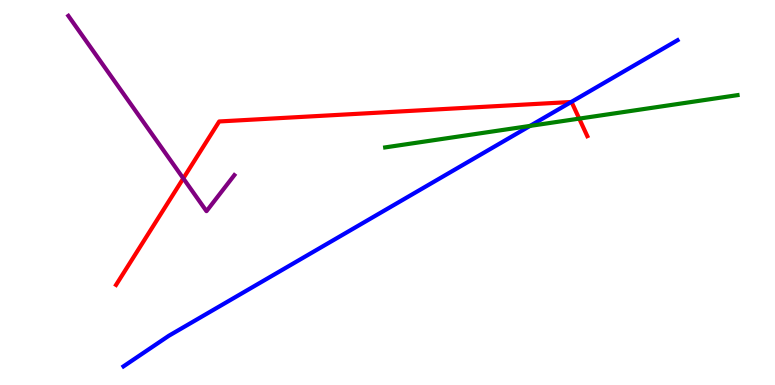[{'lines': ['blue', 'red'], 'intersections': [{'x': 7.37, 'y': 7.35}]}, {'lines': ['green', 'red'], 'intersections': [{'x': 7.47, 'y': 6.92}]}, {'lines': ['purple', 'red'], 'intersections': [{'x': 2.37, 'y': 5.37}]}, {'lines': ['blue', 'green'], 'intersections': [{'x': 6.84, 'y': 6.73}]}, {'lines': ['blue', 'purple'], 'intersections': []}, {'lines': ['green', 'purple'], 'intersections': []}]